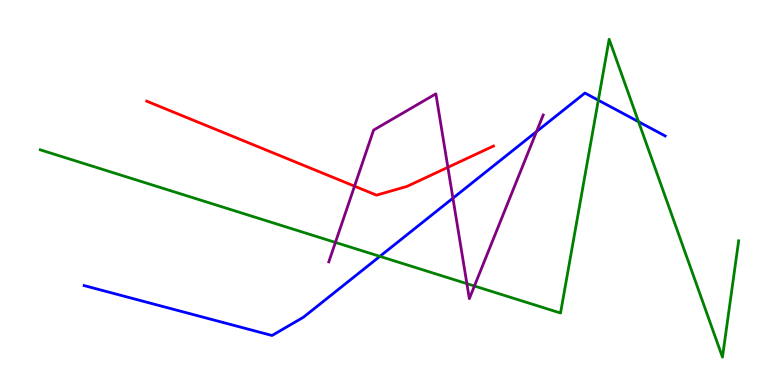[{'lines': ['blue', 'red'], 'intersections': []}, {'lines': ['green', 'red'], 'intersections': []}, {'lines': ['purple', 'red'], 'intersections': [{'x': 4.57, 'y': 5.16}, {'x': 5.78, 'y': 5.65}]}, {'lines': ['blue', 'green'], 'intersections': [{'x': 4.9, 'y': 3.34}, {'x': 7.72, 'y': 7.4}, {'x': 8.24, 'y': 6.84}]}, {'lines': ['blue', 'purple'], 'intersections': [{'x': 5.84, 'y': 4.85}, {'x': 6.92, 'y': 6.58}]}, {'lines': ['green', 'purple'], 'intersections': [{'x': 4.33, 'y': 3.7}, {'x': 6.02, 'y': 2.63}, {'x': 6.12, 'y': 2.57}]}]